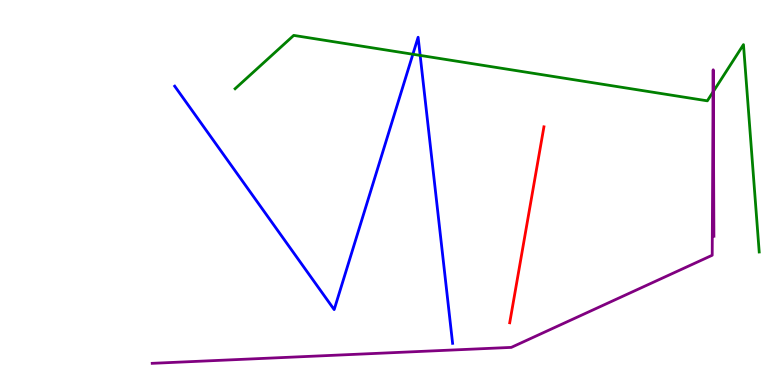[{'lines': ['blue', 'red'], 'intersections': []}, {'lines': ['green', 'red'], 'intersections': []}, {'lines': ['purple', 'red'], 'intersections': []}, {'lines': ['blue', 'green'], 'intersections': [{'x': 5.33, 'y': 8.59}, {'x': 5.42, 'y': 8.56}]}, {'lines': ['blue', 'purple'], 'intersections': []}, {'lines': ['green', 'purple'], 'intersections': [{'x': 9.2, 'y': 7.61}, {'x': 9.2, 'y': 7.62}]}]